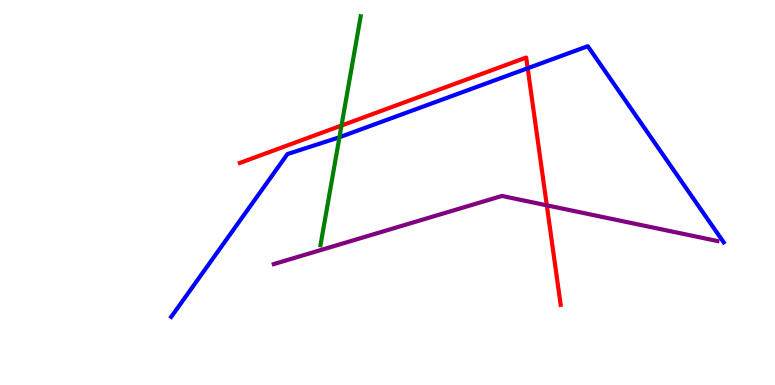[{'lines': ['blue', 'red'], 'intersections': [{'x': 6.81, 'y': 8.23}]}, {'lines': ['green', 'red'], 'intersections': [{'x': 4.41, 'y': 6.74}]}, {'lines': ['purple', 'red'], 'intersections': [{'x': 7.06, 'y': 4.67}]}, {'lines': ['blue', 'green'], 'intersections': [{'x': 4.38, 'y': 6.44}]}, {'lines': ['blue', 'purple'], 'intersections': []}, {'lines': ['green', 'purple'], 'intersections': []}]